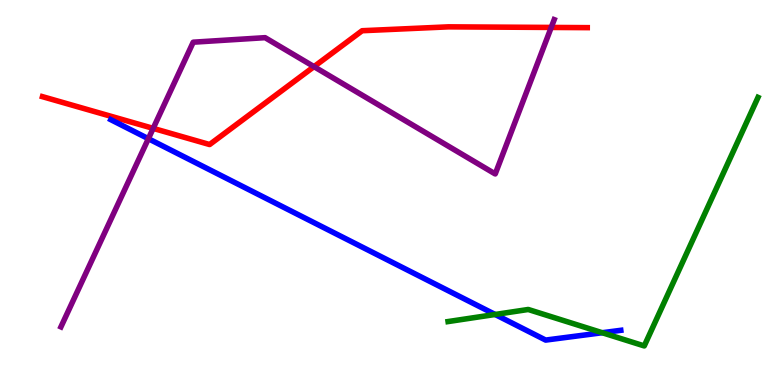[{'lines': ['blue', 'red'], 'intersections': []}, {'lines': ['green', 'red'], 'intersections': []}, {'lines': ['purple', 'red'], 'intersections': [{'x': 1.98, 'y': 6.67}, {'x': 4.05, 'y': 8.27}, {'x': 7.11, 'y': 9.29}]}, {'lines': ['blue', 'green'], 'intersections': [{'x': 6.39, 'y': 1.83}, {'x': 7.77, 'y': 1.36}]}, {'lines': ['blue', 'purple'], 'intersections': [{'x': 1.91, 'y': 6.4}]}, {'lines': ['green', 'purple'], 'intersections': []}]